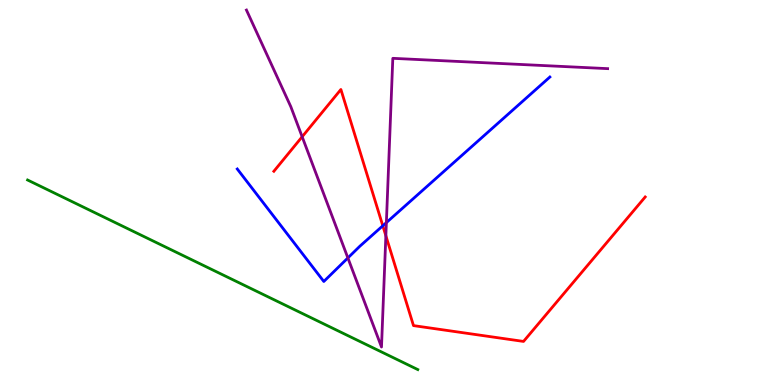[{'lines': ['blue', 'red'], 'intersections': [{'x': 4.94, 'y': 4.14}]}, {'lines': ['green', 'red'], 'intersections': []}, {'lines': ['purple', 'red'], 'intersections': [{'x': 3.9, 'y': 6.45}, {'x': 4.98, 'y': 3.88}]}, {'lines': ['blue', 'green'], 'intersections': []}, {'lines': ['blue', 'purple'], 'intersections': [{'x': 4.49, 'y': 3.3}, {'x': 4.99, 'y': 4.22}]}, {'lines': ['green', 'purple'], 'intersections': []}]